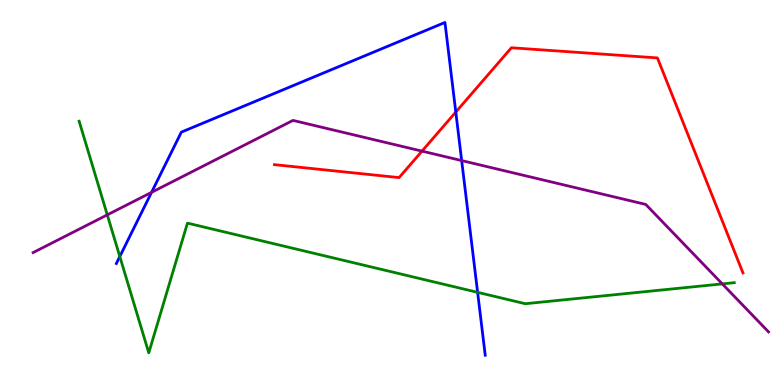[{'lines': ['blue', 'red'], 'intersections': [{'x': 5.88, 'y': 7.09}]}, {'lines': ['green', 'red'], 'intersections': []}, {'lines': ['purple', 'red'], 'intersections': [{'x': 5.45, 'y': 6.07}]}, {'lines': ['blue', 'green'], 'intersections': [{'x': 1.55, 'y': 3.34}, {'x': 6.16, 'y': 2.41}]}, {'lines': ['blue', 'purple'], 'intersections': [{'x': 1.96, 'y': 5.0}, {'x': 5.96, 'y': 5.83}]}, {'lines': ['green', 'purple'], 'intersections': [{'x': 1.38, 'y': 4.42}, {'x': 9.32, 'y': 2.63}]}]